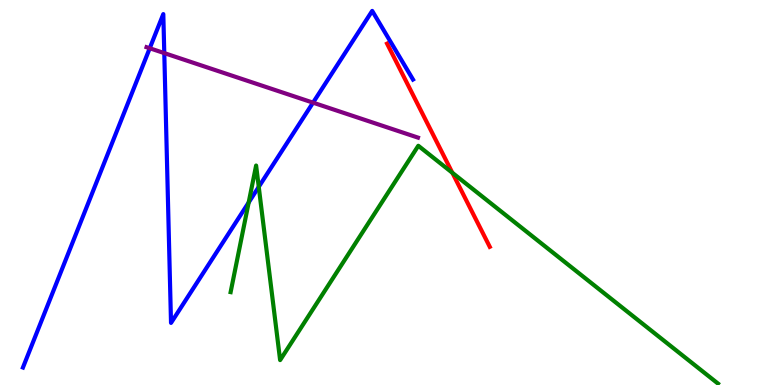[{'lines': ['blue', 'red'], 'intersections': []}, {'lines': ['green', 'red'], 'intersections': [{'x': 5.84, 'y': 5.51}]}, {'lines': ['purple', 'red'], 'intersections': []}, {'lines': ['blue', 'green'], 'intersections': [{'x': 3.21, 'y': 4.74}, {'x': 3.34, 'y': 5.15}]}, {'lines': ['blue', 'purple'], 'intersections': [{'x': 1.93, 'y': 8.75}, {'x': 2.12, 'y': 8.62}, {'x': 4.04, 'y': 7.33}]}, {'lines': ['green', 'purple'], 'intersections': []}]